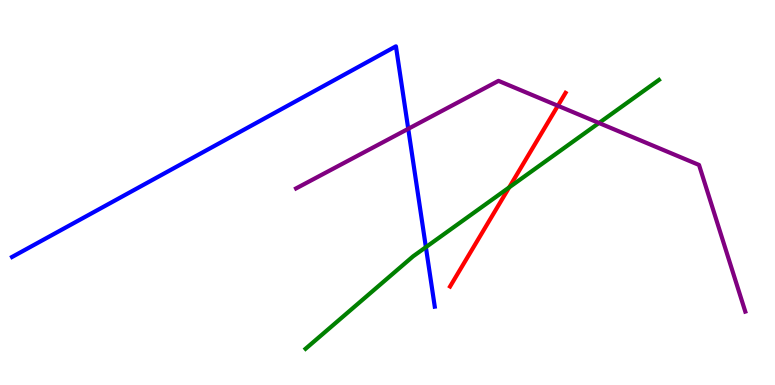[{'lines': ['blue', 'red'], 'intersections': []}, {'lines': ['green', 'red'], 'intersections': [{'x': 6.57, 'y': 5.13}]}, {'lines': ['purple', 'red'], 'intersections': [{'x': 7.2, 'y': 7.25}]}, {'lines': ['blue', 'green'], 'intersections': [{'x': 5.5, 'y': 3.58}]}, {'lines': ['blue', 'purple'], 'intersections': [{'x': 5.27, 'y': 6.65}]}, {'lines': ['green', 'purple'], 'intersections': [{'x': 7.73, 'y': 6.81}]}]